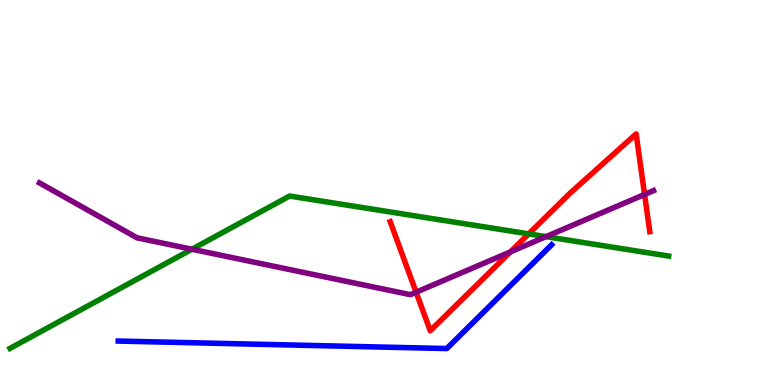[{'lines': ['blue', 'red'], 'intersections': []}, {'lines': ['green', 'red'], 'intersections': [{'x': 6.82, 'y': 3.92}]}, {'lines': ['purple', 'red'], 'intersections': [{'x': 5.37, 'y': 2.41}, {'x': 6.59, 'y': 3.46}, {'x': 8.32, 'y': 4.95}]}, {'lines': ['blue', 'green'], 'intersections': []}, {'lines': ['blue', 'purple'], 'intersections': []}, {'lines': ['green', 'purple'], 'intersections': [{'x': 2.48, 'y': 3.53}, {'x': 7.05, 'y': 3.85}]}]